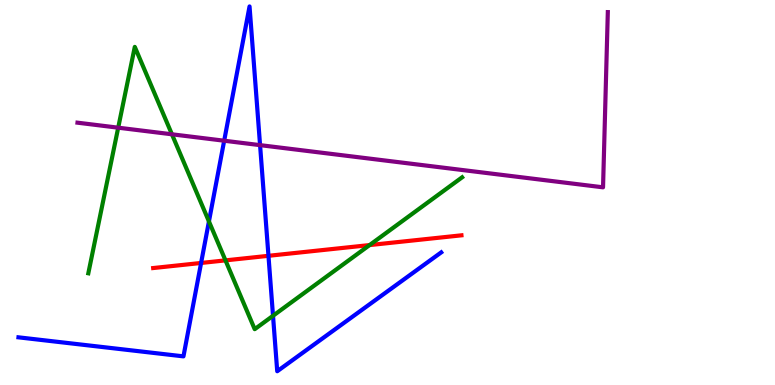[{'lines': ['blue', 'red'], 'intersections': [{'x': 2.59, 'y': 3.17}, {'x': 3.46, 'y': 3.36}]}, {'lines': ['green', 'red'], 'intersections': [{'x': 2.91, 'y': 3.24}, {'x': 4.77, 'y': 3.63}]}, {'lines': ['purple', 'red'], 'intersections': []}, {'lines': ['blue', 'green'], 'intersections': [{'x': 2.7, 'y': 4.25}, {'x': 3.52, 'y': 1.8}]}, {'lines': ['blue', 'purple'], 'intersections': [{'x': 2.89, 'y': 6.34}, {'x': 3.36, 'y': 6.23}]}, {'lines': ['green', 'purple'], 'intersections': [{'x': 1.53, 'y': 6.68}, {'x': 2.22, 'y': 6.51}]}]